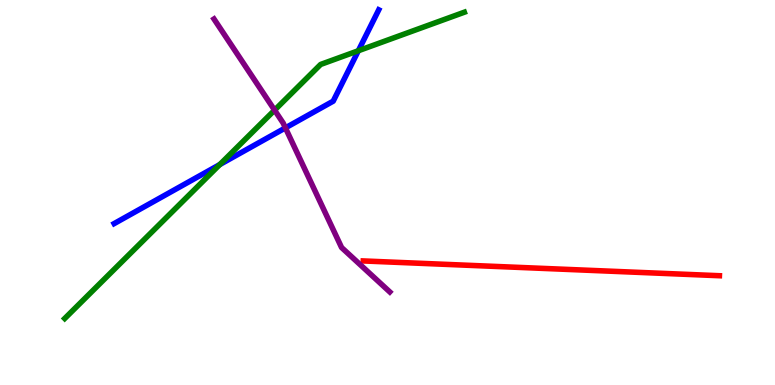[{'lines': ['blue', 'red'], 'intersections': []}, {'lines': ['green', 'red'], 'intersections': []}, {'lines': ['purple', 'red'], 'intersections': []}, {'lines': ['blue', 'green'], 'intersections': [{'x': 2.84, 'y': 5.73}, {'x': 4.62, 'y': 8.68}]}, {'lines': ['blue', 'purple'], 'intersections': [{'x': 3.68, 'y': 6.68}]}, {'lines': ['green', 'purple'], 'intersections': [{'x': 3.54, 'y': 7.14}]}]